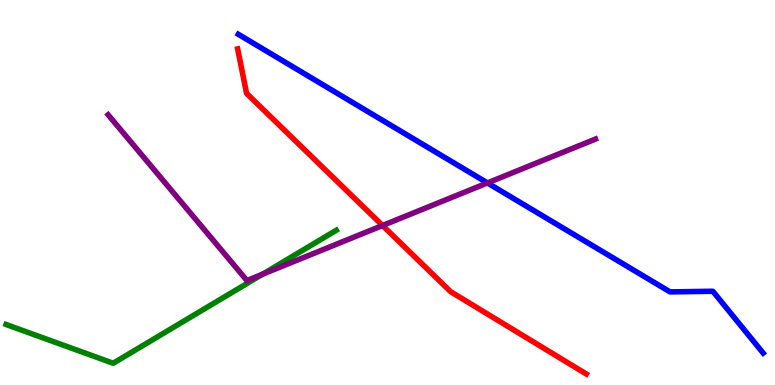[{'lines': ['blue', 'red'], 'intersections': []}, {'lines': ['green', 'red'], 'intersections': []}, {'lines': ['purple', 'red'], 'intersections': [{'x': 4.94, 'y': 4.14}]}, {'lines': ['blue', 'green'], 'intersections': []}, {'lines': ['blue', 'purple'], 'intersections': [{'x': 6.29, 'y': 5.25}]}, {'lines': ['green', 'purple'], 'intersections': [{'x': 3.39, 'y': 2.88}]}]